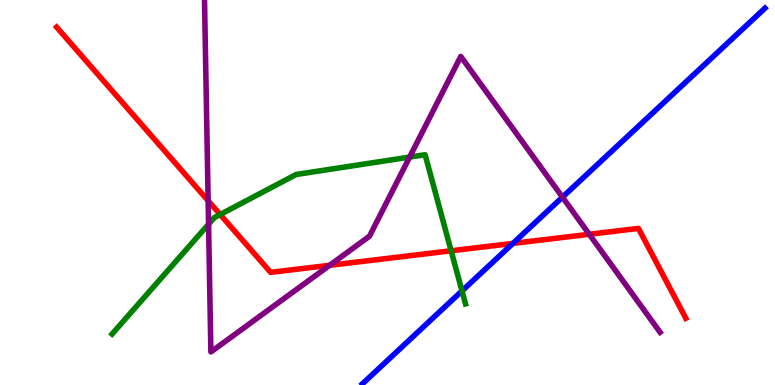[{'lines': ['blue', 'red'], 'intersections': [{'x': 6.62, 'y': 3.68}]}, {'lines': ['green', 'red'], 'intersections': [{'x': 2.84, 'y': 4.43}, {'x': 5.82, 'y': 3.49}]}, {'lines': ['purple', 'red'], 'intersections': [{'x': 2.69, 'y': 4.79}, {'x': 4.25, 'y': 3.11}, {'x': 7.6, 'y': 3.91}]}, {'lines': ['blue', 'green'], 'intersections': [{'x': 5.96, 'y': 2.44}]}, {'lines': ['blue', 'purple'], 'intersections': [{'x': 7.26, 'y': 4.88}]}, {'lines': ['green', 'purple'], 'intersections': [{'x': 2.69, 'y': 4.18}, {'x': 5.29, 'y': 5.92}]}]